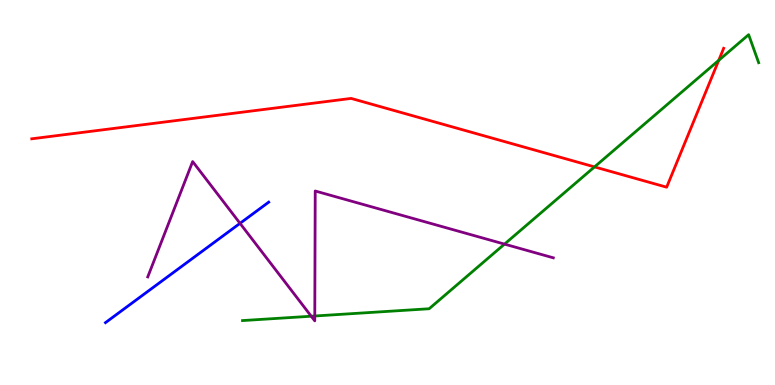[{'lines': ['blue', 'red'], 'intersections': []}, {'lines': ['green', 'red'], 'intersections': [{'x': 7.67, 'y': 5.66}, {'x': 9.27, 'y': 8.43}]}, {'lines': ['purple', 'red'], 'intersections': []}, {'lines': ['blue', 'green'], 'intersections': []}, {'lines': ['blue', 'purple'], 'intersections': [{'x': 3.1, 'y': 4.2}]}, {'lines': ['green', 'purple'], 'intersections': [{'x': 4.02, 'y': 1.79}, {'x': 4.06, 'y': 1.79}, {'x': 6.51, 'y': 3.66}]}]